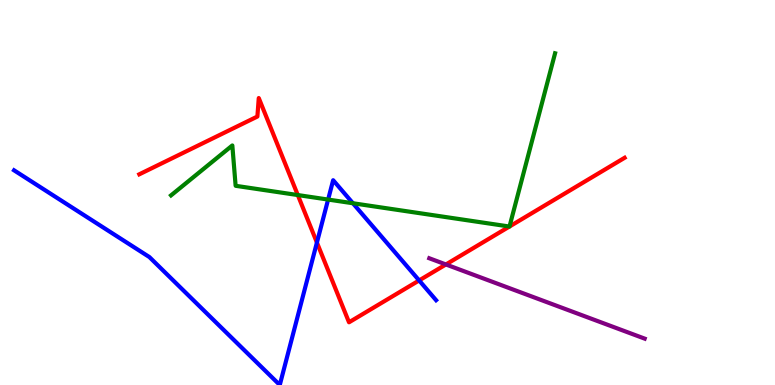[{'lines': ['blue', 'red'], 'intersections': [{'x': 4.09, 'y': 3.7}, {'x': 5.41, 'y': 2.72}]}, {'lines': ['green', 'red'], 'intersections': [{'x': 3.84, 'y': 4.93}, {'x': 6.57, 'y': 4.12}, {'x': 6.57, 'y': 4.12}]}, {'lines': ['purple', 'red'], 'intersections': [{'x': 5.75, 'y': 3.13}]}, {'lines': ['blue', 'green'], 'intersections': [{'x': 4.23, 'y': 4.82}, {'x': 4.55, 'y': 4.72}]}, {'lines': ['blue', 'purple'], 'intersections': []}, {'lines': ['green', 'purple'], 'intersections': []}]